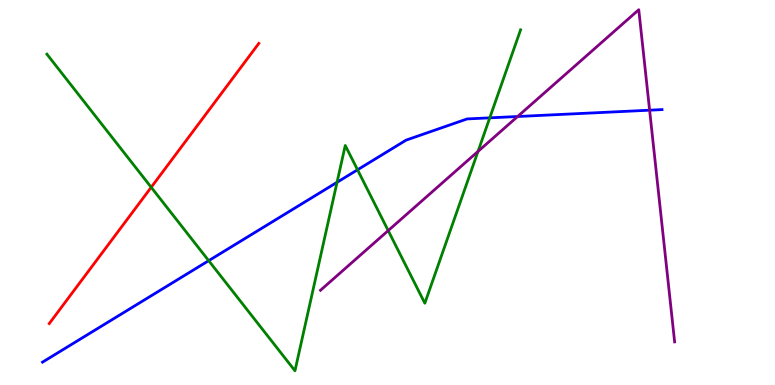[{'lines': ['blue', 'red'], 'intersections': []}, {'lines': ['green', 'red'], 'intersections': [{'x': 1.95, 'y': 5.14}]}, {'lines': ['purple', 'red'], 'intersections': []}, {'lines': ['blue', 'green'], 'intersections': [{'x': 2.69, 'y': 3.23}, {'x': 4.35, 'y': 5.26}, {'x': 4.61, 'y': 5.59}, {'x': 6.32, 'y': 6.94}]}, {'lines': ['blue', 'purple'], 'intersections': [{'x': 6.68, 'y': 6.97}, {'x': 8.38, 'y': 7.14}]}, {'lines': ['green', 'purple'], 'intersections': [{'x': 5.01, 'y': 4.01}, {'x': 6.17, 'y': 6.07}]}]